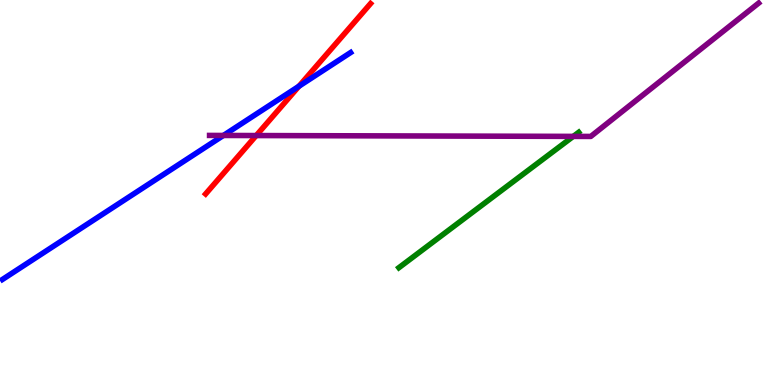[{'lines': ['blue', 'red'], 'intersections': [{'x': 3.86, 'y': 7.76}]}, {'lines': ['green', 'red'], 'intersections': []}, {'lines': ['purple', 'red'], 'intersections': [{'x': 3.31, 'y': 6.48}]}, {'lines': ['blue', 'green'], 'intersections': []}, {'lines': ['blue', 'purple'], 'intersections': [{'x': 2.88, 'y': 6.48}]}, {'lines': ['green', 'purple'], 'intersections': [{'x': 7.4, 'y': 6.46}]}]